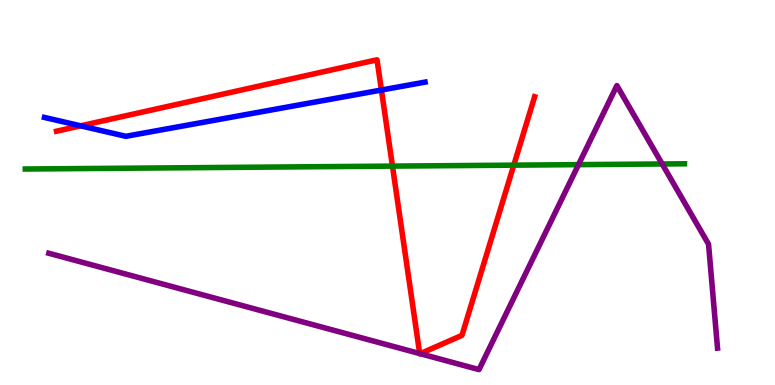[{'lines': ['blue', 'red'], 'intersections': [{'x': 1.04, 'y': 6.73}, {'x': 4.92, 'y': 7.66}]}, {'lines': ['green', 'red'], 'intersections': [{'x': 5.06, 'y': 5.69}, {'x': 6.63, 'y': 5.71}]}, {'lines': ['purple', 'red'], 'intersections': [{'x': 5.42, 'y': 0.817}, {'x': 5.42, 'y': 0.813}]}, {'lines': ['blue', 'green'], 'intersections': []}, {'lines': ['blue', 'purple'], 'intersections': []}, {'lines': ['green', 'purple'], 'intersections': [{'x': 7.46, 'y': 5.72}, {'x': 8.54, 'y': 5.74}]}]